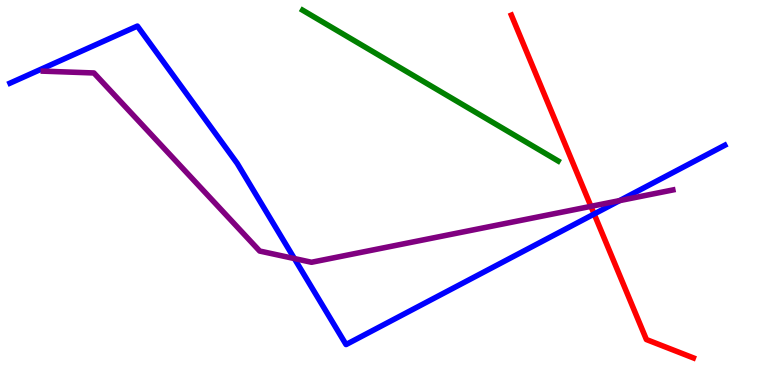[{'lines': ['blue', 'red'], 'intersections': [{'x': 7.67, 'y': 4.44}]}, {'lines': ['green', 'red'], 'intersections': []}, {'lines': ['purple', 'red'], 'intersections': [{'x': 7.63, 'y': 4.64}]}, {'lines': ['blue', 'green'], 'intersections': []}, {'lines': ['blue', 'purple'], 'intersections': [{'x': 3.8, 'y': 3.28}, {'x': 7.99, 'y': 4.79}]}, {'lines': ['green', 'purple'], 'intersections': []}]